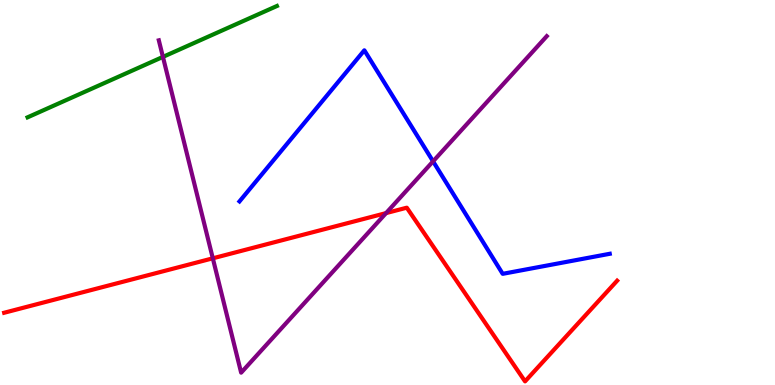[{'lines': ['blue', 'red'], 'intersections': []}, {'lines': ['green', 'red'], 'intersections': []}, {'lines': ['purple', 'red'], 'intersections': [{'x': 2.75, 'y': 3.29}, {'x': 4.98, 'y': 4.46}]}, {'lines': ['blue', 'green'], 'intersections': []}, {'lines': ['blue', 'purple'], 'intersections': [{'x': 5.59, 'y': 5.81}]}, {'lines': ['green', 'purple'], 'intersections': [{'x': 2.1, 'y': 8.52}]}]